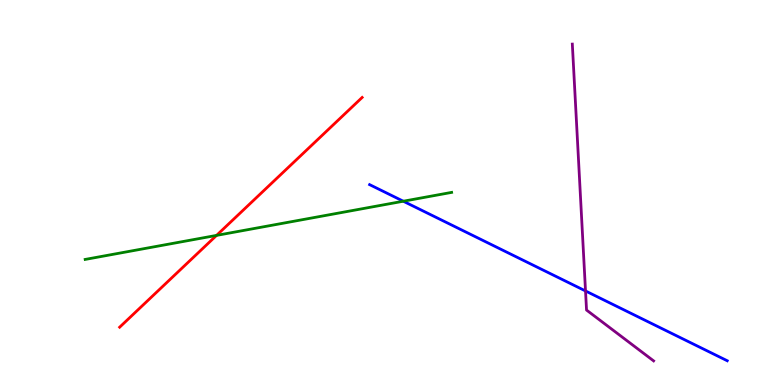[{'lines': ['blue', 'red'], 'intersections': []}, {'lines': ['green', 'red'], 'intersections': [{'x': 2.79, 'y': 3.89}]}, {'lines': ['purple', 'red'], 'intersections': []}, {'lines': ['blue', 'green'], 'intersections': [{'x': 5.2, 'y': 4.77}]}, {'lines': ['blue', 'purple'], 'intersections': [{'x': 7.56, 'y': 2.44}]}, {'lines': ['green', 'purple'], 'intersections': []}]